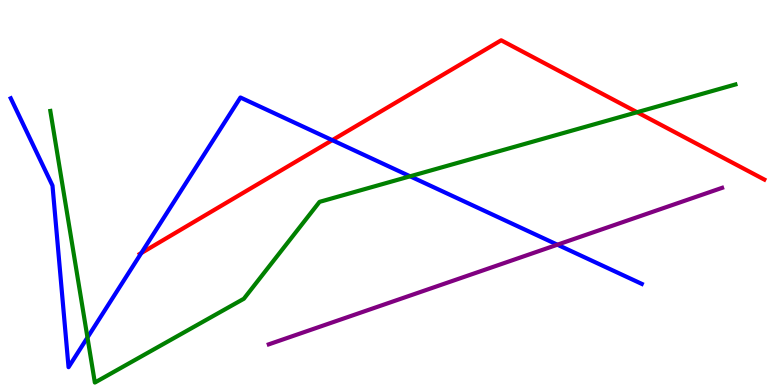[{'lines': ['blue', 'red'], 'intersections': [{'x': 1.82, 'y': 3.43}, {'x': 4.29, 'y': 6.36}]}, {'lines': ['green', 'red'], 'intersections': [{'x': 8.22, 'y': 7.09}]}, {'lines': ['purple', 'red'], 'intersections': []}, {'lines': ['blue', 'green'], 'intersections': [{'x': 1.13, 'y': 1.23}, {'x': 5.29, 'y': 5.42}]}, {'lines': ['blue', 'purple'], 'intersections': [{'x': 7.19, 'y': 3.64}]}, {'lines': ['green', 'purple'], 'intersections': []}]